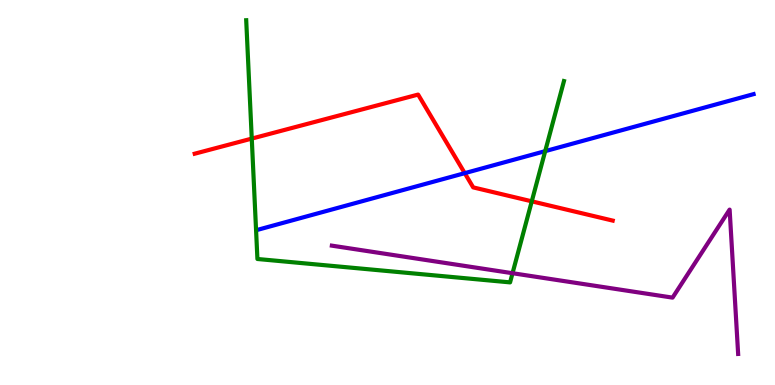[{'lines': ['blue', 'red'], 'intersections': [{'x': 6.0, 'y': 5.5}]}, {'lines': ['green', 'red'], 'intersections': [{'x': 3.25, 'y': 6.4}, {'x': 6.86, 'y': 4.77}]}, {'lines': ['purple', 'red'], 'intersections': []}, {'lines': ['blue', 'green'], 'intersections': [{'x': 7.03, 'y': 6.07}]}, {'lines': ['blue', 'purple'], 'intersections': []}, {'lines': ['green', 'purple'], 'intersections': [{'x': 6.61, 'y': 2.9}]}]